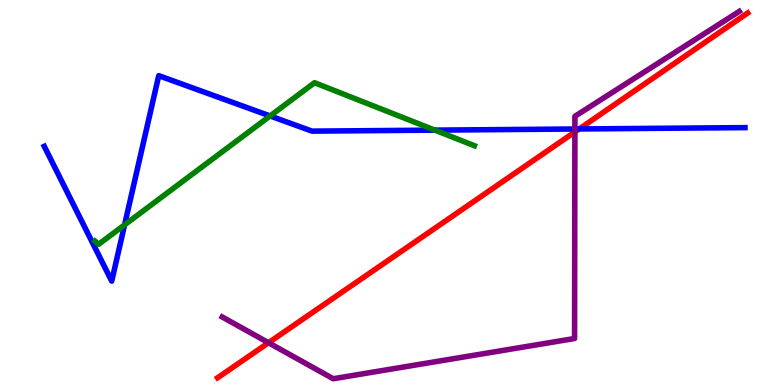[{'lines': ['blue', 'red'], 'intersections': [{'x': 7.47, 'y': 6.65}]}, {'lines': ['green', 'red'], 'intersections': []}, {'lines': ['purple', 'red'], 'intersections': [{'x': 3.46, 'y': 1.1}, {'x': 7.42, 'y': 6.57}]}, {'lines': ['blue', 'green'], 'intersections': [{'x': 1.61, 'y': 4.16}, {'x': 3.49, 'y': 6.99}, {'x': 5.61, 'y': 6.62}]}, {'lines': ['blue', 'purple'], 'intersections': [{'x': 7.42, 'y': 6.65}]}, {'lines': ['green', 'purple'], 'intersections': []}]